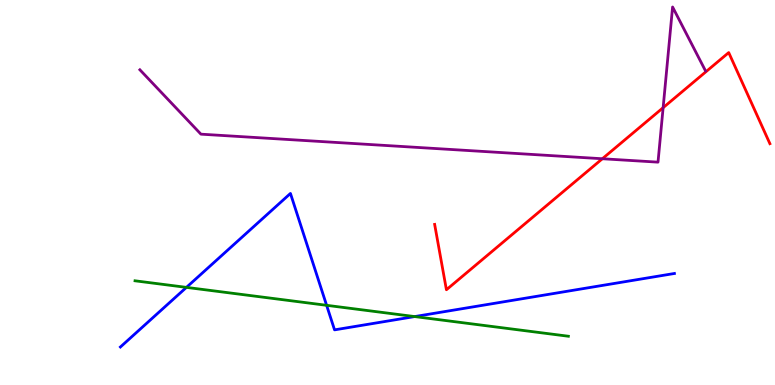[{'lines': ['blue', 'red'], 'intersections': []}, {'lines': ['green', 'red'], 'intersections': []}, {'lines': ['purple', 'red'], 'intersections': [{'x': 7.77, 'y': 5.88}, {'x': 8.56, 'y': 7.2}]}, {'lines': ['blue', 'green'], 'intersections': [{'x': 2.41, 'y': 2.54}, {'x': 4.21, 'y': 2.07}, {'x': 5.35, 'y': 1.78}]}, {'lines': ['blue', 'purple'], 'intersections': []}, {'lines': ['green', 'purple'], 'intersections': []}]